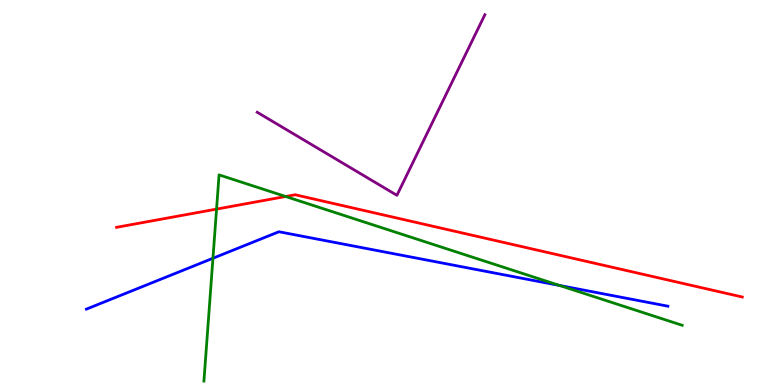[{'lines': ['blue', 'red'], 'intersections': []}, {'lines': ['green', 'red'], 'intersections': [{'x': 2.79, 'y': 4.57}, {'x': 3.69, 'y': 4.9}]}, {'lines': ['purple', 'red'], 'intersections': []}, {'lines': ['blue', 'green'], 'intersections': [{'x': 2.75, 'y': 3.29}, {'x': 7.22, 'y': 2.59}]}, {'lines': ['blue', 'purple'], 'intersections': []}, {'lines': ['green', 'purple'], 'intersections': []}]